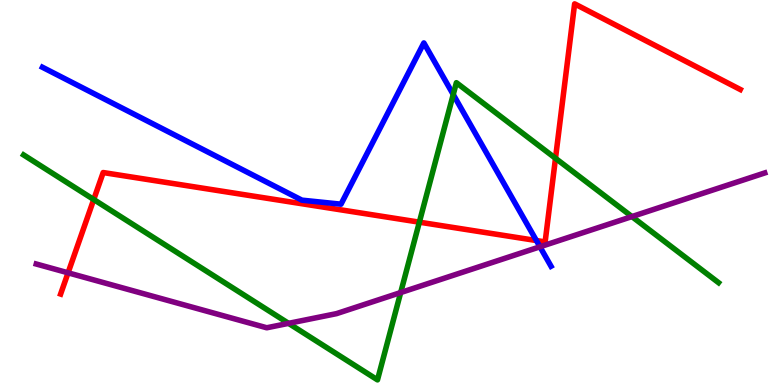[{'lines': ['blue', 'red'], 'intersections': [{'x': 6.92, 'y': 3.75}]}, {'lines': ['green', 'red'], 'intersections': [{'x': 1.21, 'y': 4.82}, {'x': 5.41, 'y': 4.23}, {'x': 7.17, 'y': 5.89}]}, {'lines': ['purple', 'red'], 'intersections': [{'x': 0.878, 'y': 2.91}]}, {'lines': ['blue', 'green'], 'intersections': [{'x': 5.85, 'y': 7.55}]}, {'lines': ['blue', 'purple'], 'intersections': [{'x': 6.97, 'y': 3.59}]}, {'lines': ['green', 'purple'], 'intersections': [{'x': 3.72, 'y': 1.6}, {'x': 5.17, 'y': 2.4}, {'x': 8.15, 'y': 4.37}]}]